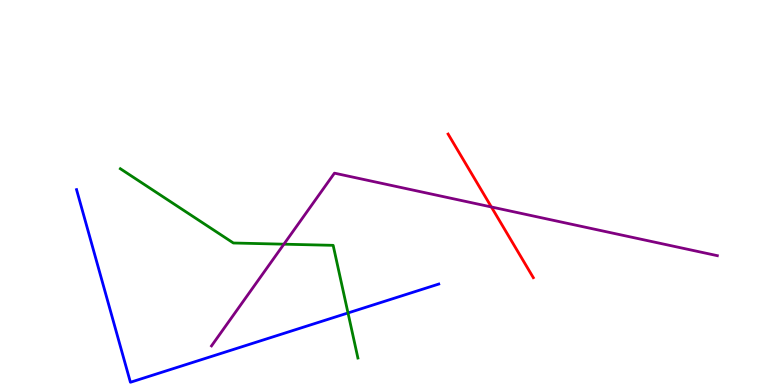[{'lines': ['blue', 'red'], 'intersections': []}, {'lines': ['green', 'red'], 'intersections': []}, {'lines': ['purple', 'red'], 'intersections': [{'x': 6.34, 'y': 4.62}]}, {'lines': ['blue', 'green'], 'intersections': [{'x': 4.49, 'y': 1.87}]}, {'lines': ['blue', 'purple'], 'intersections': []}, {'lines': ['green', 'purple'], 'intersections': [{'x': 3.66, 'y': 3.66}]}]